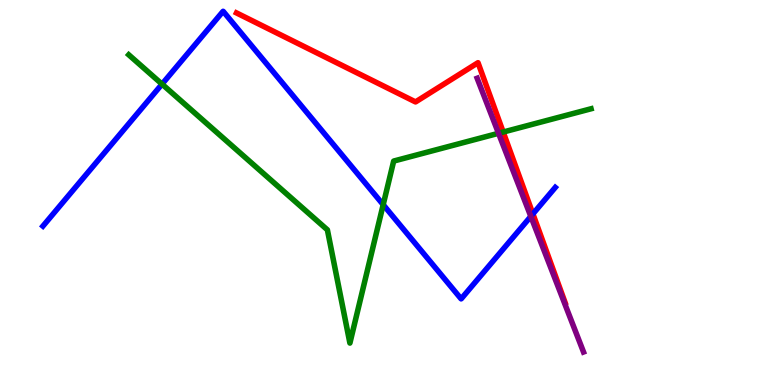[{'lines': ['blue', 'red'], 'intersections': [{'x': 6.88, 'y': 4.44}]}, {'lines': ['green', 'red'], 'intersections': [{'x': 6.49, 'y': 6.57}]}, {'lines': ['purple', 'red'], 'intersections': []}, {'lines': ['blue', 'green'], 'intersections': [{'x': 2.09, 'y': 7.81}, {'x': 4.94, 'y': 4.68}]}, {'lines': ['blue', 'purple'], 'intersections': [{'x': 6.85, 'y': 4.38}]}, {'lines': ['green', 'purple'], 'intersections': [{'x': 6.43, 'y': 6.54}]}]